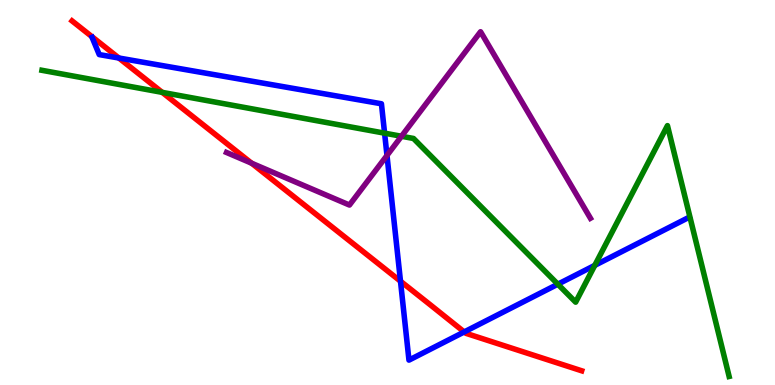[{'lines': ['blue', 'red'], 'intersections': [{'x': 1.53, 'y': 8.49}, {'x': 5.17, 'y': 2.7}, {'x': 5.99, 'y': 1.38}]}, {'lines': ['green', 'red'], 'intersections': [{'x': 2.09, 'y': 7.6}]}, {'lines': ['purple', 'red'], 'intersections': [{'x': 3.25, 'y': 5.76}]}, {'lines': ['blue', 'green'], 'intersections': [{'x': 4.96, 'y': 6.54}, {'x': 7.2, 'y': 2.62}, {'x': 7.67, 'y': 3.11}]}, {'lines': ['blue', 'purple'], 'intersections': [{'x': 4.99, 'y': 5.96}]}, {'lines': ['green', 'purple'], 'intersections': [{'x': 5.18, 'y': 6.46}]}]